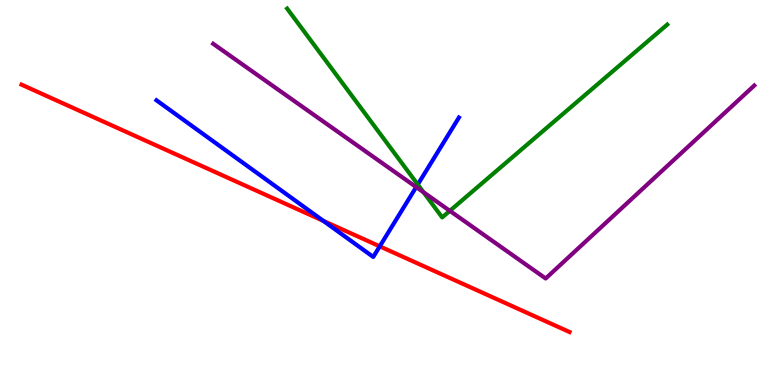[{'lines': ['blue', 'red'], 'intersections': [{'x': 4.17, 'y': 4.26}, {'x': 4.9, 'y': 3.6}]}, {'lines': ['green', 'red'], 'intersections': []}, {'lines': ['purple', 'red'], 'intersections': []}, {'lines': ['blue', 'green'], 'intersections': [{'x': 5.39, 'y': 5.21}]}, {'lines': ['blue', 'purple'], 'intersections': [{'x': 5.37, 'y': 5.14}]}, {'lines': ['green', 'purple'], 'intersections': [{'x': 5.46, 'y': 5.01}, {'x': 5.8, 'y': 4.52}]}]